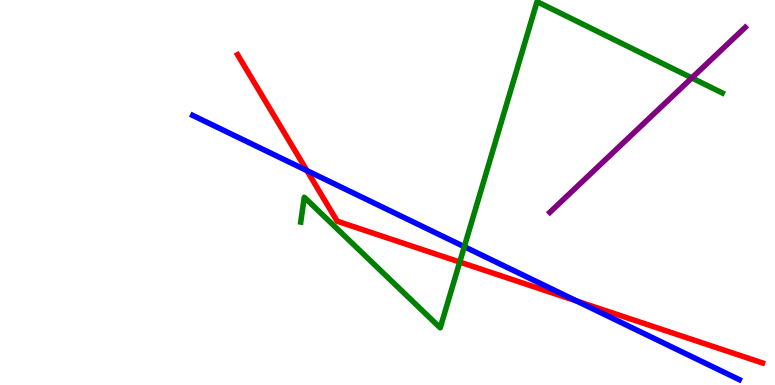[{'lines': ['blue', 'red'], 'intersections': [{'x': 3.96, 'y': 5.57}, {'x': 7.44, 'y': 2.18}]}, {'lines': ['green', 'red'], 'intersections': [{'x': 5.93, 'y': 3.19}]}, {'lines': ['purple', 'red'], 'intersections': []}, {'lines': ['blue', 'green'], 'intersections': [{'x': 5.99, 'y': 3.59}]}, {'lines': ['blue', 'purple'], 'intersections': []}, {'lines': ['green', 'purple'], 'intersections': [{'x': 8.93, 'y': 7.98}]}]